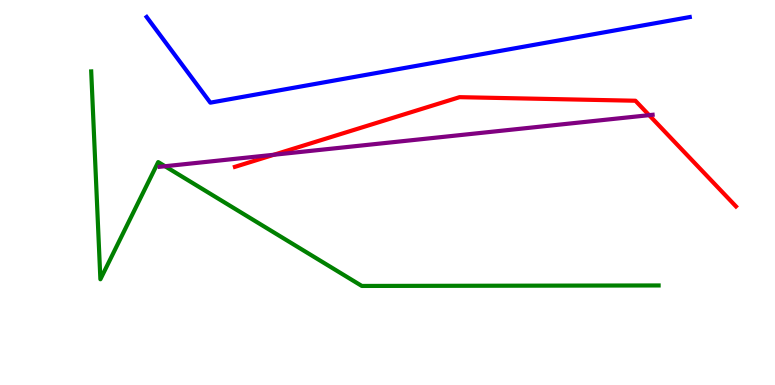[{'lines': ['blue', 'red'], 'intersections': []}, {'lines': ['green', 'red'], 'intersections': []}, {'lines': ['purple', 'red'], 'intersections': [{'x': 3.53, 'y': 5.98}, {'x': 8.38, 'y': 7.01}]}, {'lines': ['blue', 'green'], 'intersections': []}, {'lines': ['blue', 'purple'], 'intersections': []}, {'lines': ['green', 'purple'], 'intersections': [{'x': 2.13, 'y': 5.68}]}]